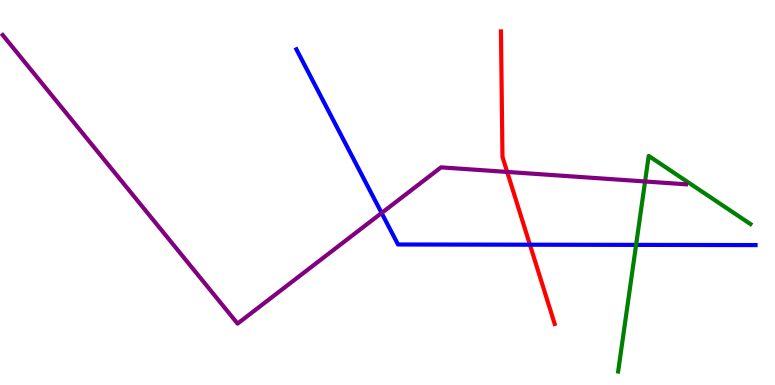[{'lines': ['blue', 'red'], 'intersections': [{'x': 6.84, 'y': 3.64}]}, {'lines': ['green', 'red'], 'intersections': []}, {'lines': ['purple', 'red'], 'intersections': [{'x': 6.54, 'y': 5.53}]}, {'lines': ['blue', 'green'], 'intersections': [{'x': 8.21, 'y': 3.64}]}, {'lines': ['blue', 'purple'], 'intersections': [{'x': 4.92, 'y': 4.47}]}, {'lines': ['green', 'purple'], 'intersections': [{'x': 8.32, 'y': 5.29}]}]